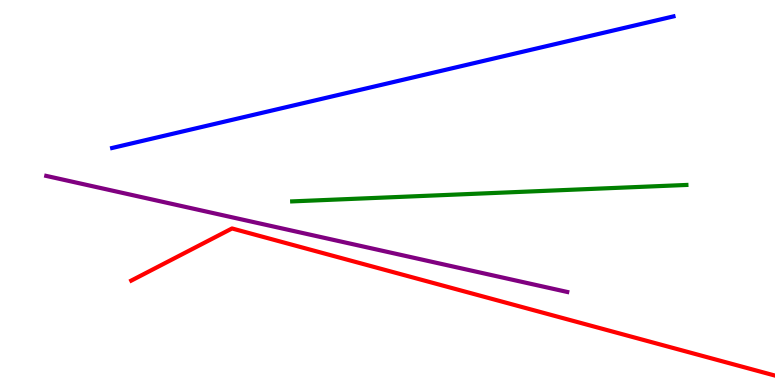[{'lines': ['blue', 'red'], 'intersections': []}, {'lines': ['green', 'red'], 'intersections': []}, {'lines': ['purple', 'red'], 'intersections': []}, {'lines': ['blue', 'green'], 'intersections': []}, {'lines': ['blue', 'purple'], 'intersections': []}, {'lines': ['green', 'purple'], 'intersections': []}]